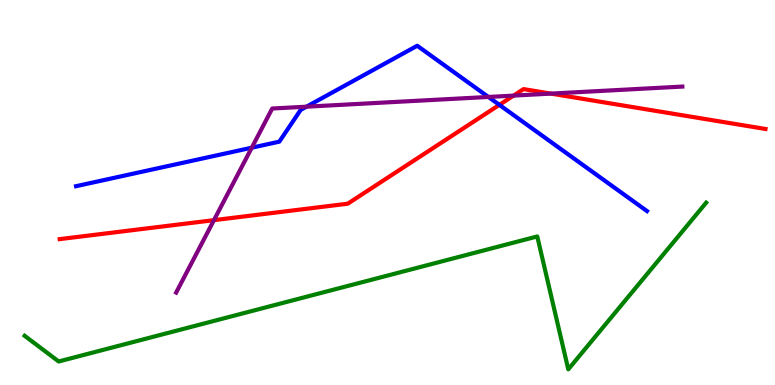[{'lines': ['blue', 'red'], 'intersections': [{'x': 6.44, 'y': 7.28}]}, {'lines': ['green', 'red'], 'intersections': []}, {'lines': ['purple', 'red'], 'intersections': [{'x': 2.76, 'y': 4.28}, {'x': 6.63, 'y': 7.52}, {'x': 7.11, 'y': 7.57}]}, {'lines': ['blue', 'green'], 'intersections': []}, {'lines': ['blue', 'purple'], 'intersections': [{'x': 3.25, 'y': 6.16}, {'x': 3.95, 'y': 7.23}, {'x': 6.3, 'y': 7.48}]}, {'lines': ['green', 'purple'], 'intersections': []}]